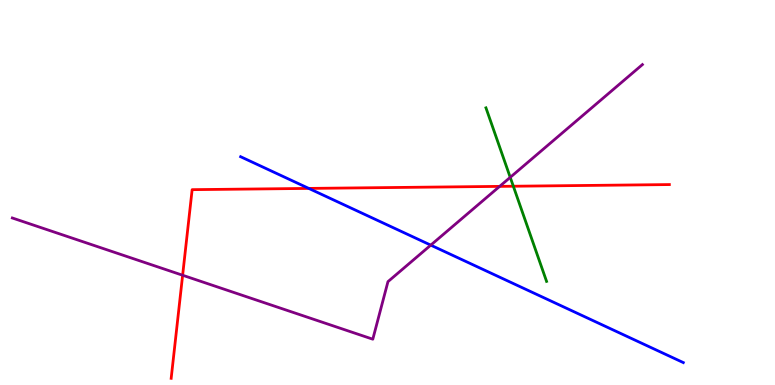[{'lines': ['blue', 'red'], 'intersections': [{'x': 3.98, 'y': 5.11}]}, {'lines': ['green', 'red'], 'intersections': [{'x': 6.62, 'y': 5.16}]}, {'lines': ['purple', 'red'], 'intersections': [{'x': 2.36, 'y': 2.85}, {'x': 6.45, 'y': 5.16}]}, {'lines': ['blue', 'green'], 'intersections': []}, {'lines': ['blue', 'purple'], 'intersections': [{'x': 5.56, 'y': 3.63}]}, {'lines': ['green', 'purple'], 'intersections': [{'x': 6.58, 'y': 5.39}]}]